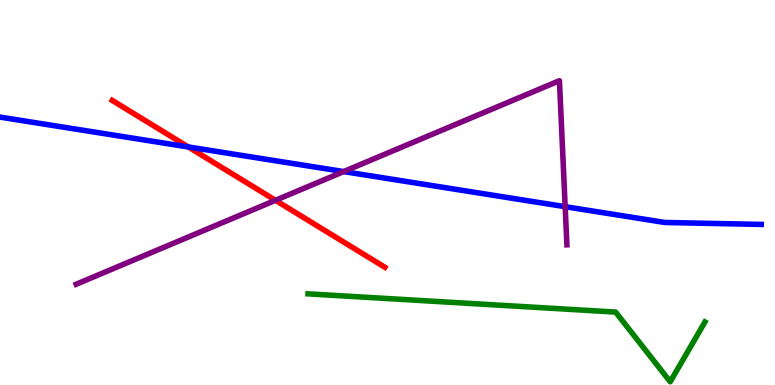[{'lines': ['blue', 'red'], 'intersections': [{'x': 2.43, 'y': 6.18}]}, {'lines': ['green', 'red'], 'intersections': []}, {'lines': ['purple', 'red'], 'intersections': [{'x': 3.55, 'y': 4.8}]}, {'lines': ['blue', 'green'], 'intersections': []}, {'lines': ['blue', 'purple'], 'intersections': [{'x': 4.43, 'y': 5.54}, {'x': 7.29, 'y': 4.63}]}, {'lines': ['green', 'purple'], 'intersections': []}]